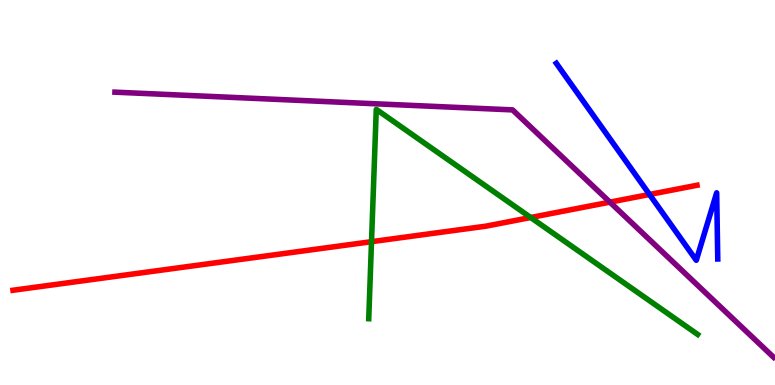[{'lines': ['blue', 'red'], 'intersections': [{'x': 8.38, 'y': 4.95}]}, {'lines': ['green', 'red'], 'intersections': [{'x': 4.79, 'y': 3.72}, {'x': 6.85, 'y': 4.35}]}, {'lines': ['purple', 'red'], 'intersections': [{'x': 7.87, 'y': 4.75}]}, {'lines': ['blue', 'green'], 'intersections': []}, {'lines': ['blue', 'purple'], 'intersections': []}, {'lines': ['green', 'purple'], 'intersections': []}]